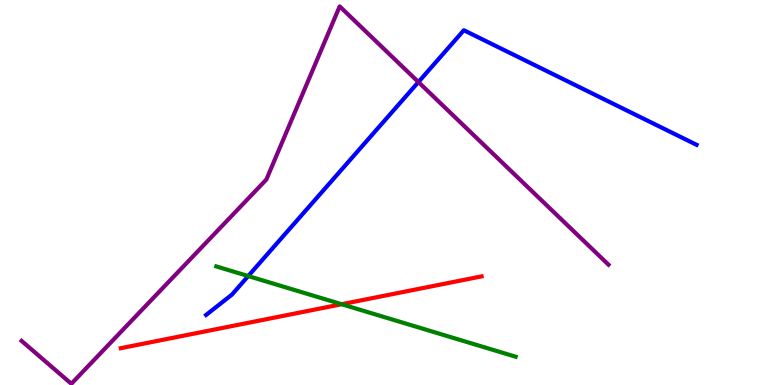[{'lines': ['blue', 'red'], 'intersections': []}, {'lines': ['green', 'red'], 'intersections': [{'x': 4.41, 'y': 2.1}]}, {'lines': ['purple', 'red'], 'intersections': []}, {'lines': ['blue', 'green'], 'intersections': [{'x': 3.2, 'y': 2.83}]}, {'lines': ['blue', 'purple'], 'intersections': [{'x': 5.4, 'y': 7.87}]}, {'lines': ['green', 'purple'], 'intersections': []}]